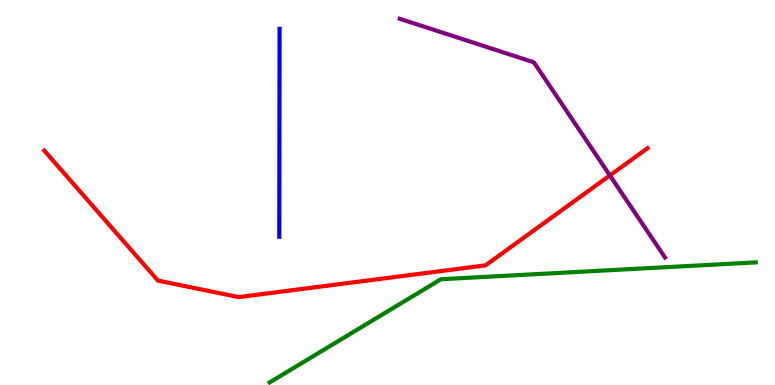[{'lines': ['blue', 'red'], 'intersections': []}, {'lines': ['green', 'red'], 'intersections': []}, {'lines': ['purple', 'red'], 'intersections': [{'x': 7.87, 'y': 5.44}]}, {'lines': ['blue', 'green'], 'intersections': []}, {'lines': ['blue', 'purple'], 'intersections': []}, {'lines': ['green', 'purple'], 'intersections': []}]